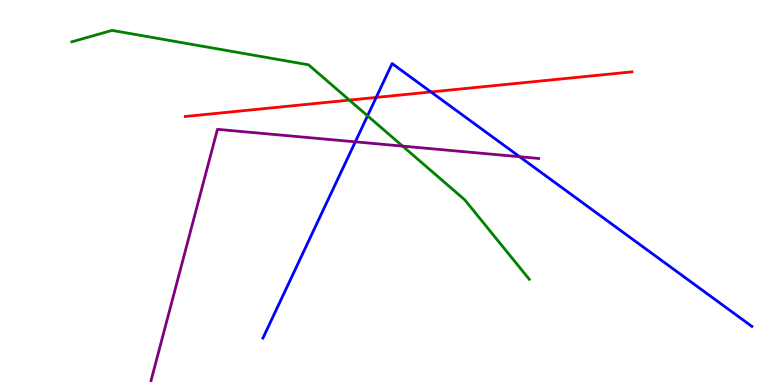[{'lines': ['blue', 'red'], 'intersections': [{'x': 4.85, 'y': 7.47}, {'x': 5.56, 'y': 7.61}]}, {'lines': ['green', 'red'], 'intersections': [{'x': 4.51, 'y': 7.4}]}, {'lines': ['purple', 'red'], 'intersections': []}, {'lines': ['blue', 'green'], 'intersections': [{'x': 4.74, 'y': 6.99}]}, {'lines': ['blue', 'purple'], 'intersections': [{'x': 4.58, 'y': 6.32}, {'x': 6.7, 'y': 5.93}]}, {'lines': ['green', 'purple'], 'intersections': [{'x': 5.2, 'y': 6.2}]}]